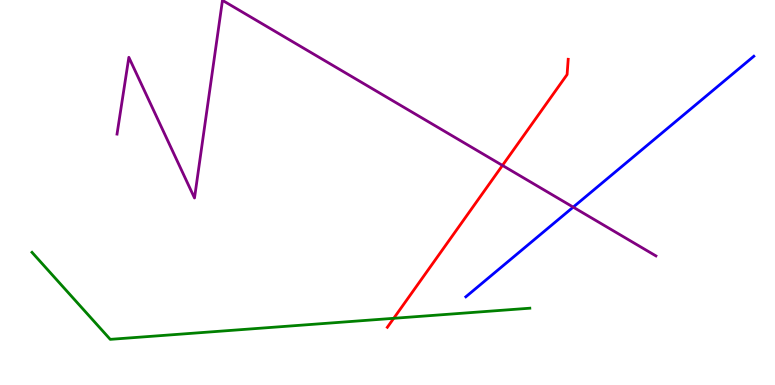[{'lines': ['blue', 'red'], 'intersections': []}, {'lines': ['green', 'red'], 'intersections': [{'x': 5.08, 'y': 1.73}]}, {'lines': ['purple', 'red'], 'intersections': [{'x': 6.48, 'y': 5.7}]}, {'lines': ['blue', 'green'], 'intersections': []}, {'lines': ['blue', 'purple'], 'intersections': [{'x': 7.4, 'y': 4.62}]}, {'lines': ['green', 'purple'], 'intersections': []}]